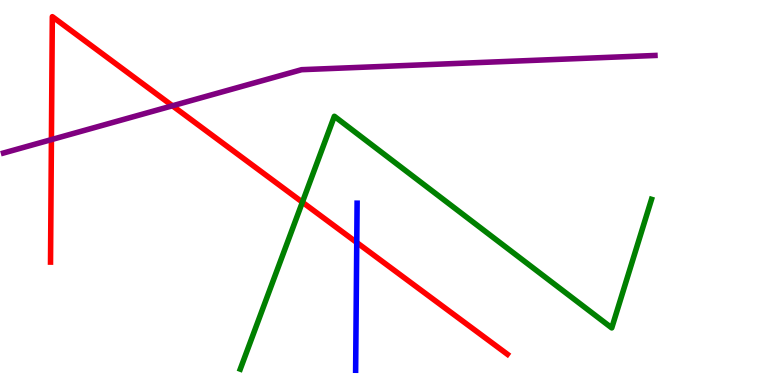[{'lines': ['blue', 'red'], 'intersections': [{'x': 4.6, 'y': 3.7}]}, {'lines': ['green', 'red'], 'intersections': [{'x': 3.9, 'y': 4.75}]}, {'lines': ['purple', 'red'], 'intersections': [{'x': 0.663, 'y': 6.37}, {'x': 2.23, 'y': 7.25}]}, {'lines': ['blue', 'green'], 'intersections': []}, {'lines': ['blue', 'purple'], 'intersections': []}, {'lines': ['green', 'purple'], 'intersections': []}]